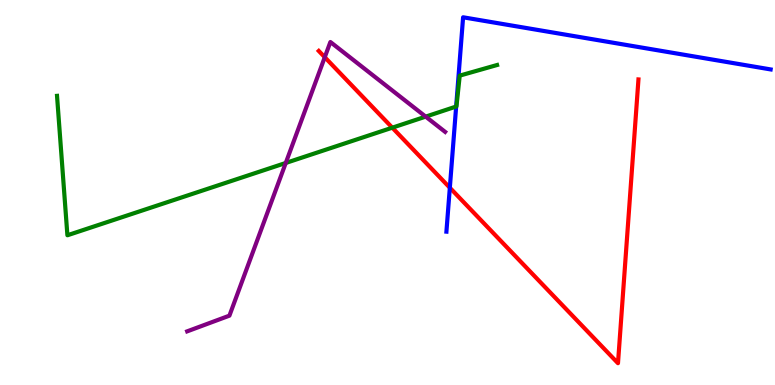[{'lines': ['blue', 'red'], 'intersections': [{'x': 5.8, 'y': 5.12}]}, {'lines': ['green', 'red'], 'intersections': [{'x': 5.06, 'y': 6.68}]}, {'lines': ['purple', 'red'], 'intersections': [{'x': 4.19, 'y': 8.51}]}, {'lines': ['blue', 'green'], 'intersections': [{'x': 5.89, 'y': 7.23}]}, {'lines': ['blue', 'purple'], 'intersections': []}, {'lines': ['green', 'purple'], 'intersections': [{'x': 3.69, 'y': 5.77}, {'x': 5.49, 'y': 6.97}]}]